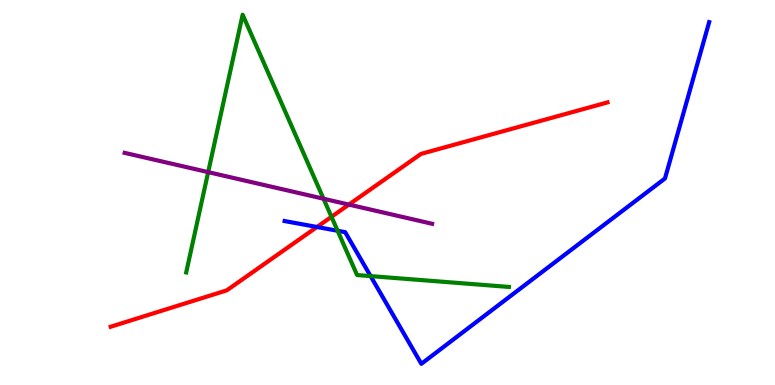[{'lines': ['blue', 'red'], 'intersections': [{'x': 4.09, 'y': 4.1}]}, {'lines': ['green', 'red'], 'intersections': [{'x': 4.28, 'y': 4.37}]}, {'lines': ['purple', 'red'], 'intersections': [{'x': 4.5, 'y': 4.69}]}, {'lines': ['blue', 'green'], 'intersections': [{'x': 4.36, 'y': 4.01}, {'x': 4.78, 'y': 2.83}]}, {'lines': ['blue', 'purple'], 'intersections': []}, {'lines': ['green', 'purple'], 'intersections': [{'x': 2.69, 'y': 5.53}, {'x': 4.17, 'y': 4.84}]}]